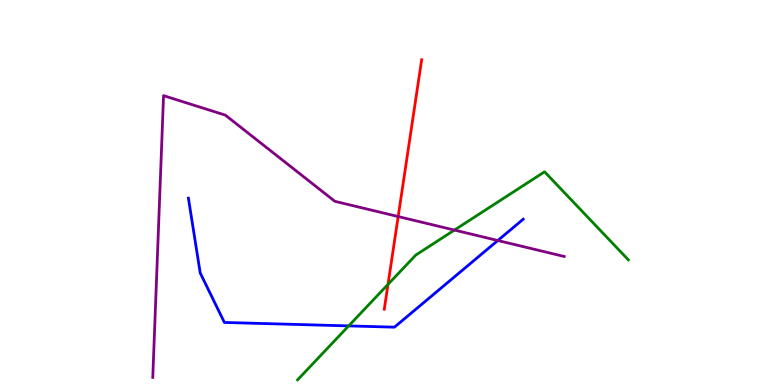[{'lines': ['blue', 'red'], 'intersections': []}, {'lines': ['green', 'red'], 'intersections': [{'x': 5.01, 'y': 2.61}]}, {'lines': ['purple', 'red'], 'intersections': [{'x': 5.14, 'y': 4.38}]}, {'lines': ['blue', 'green'], 'intersections': [{'x': 4.5, 'y': 1.54}]}, {'lines': ['blue', 'purple'], 'intersections': [{'x': 6.42, 'y': 3.75}]}, {'lines': ['green', 'purple'], 'intersections': [{'x': 5.86, 'y': 4.02}]}]